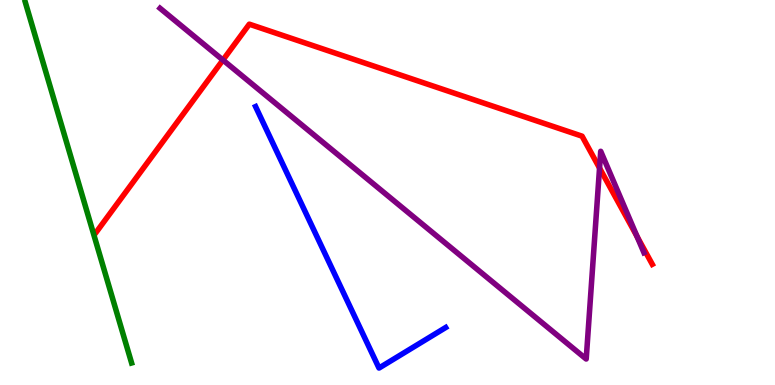[{'lines': ['blue', 'red'], 'intersections': []}, {'lines': ['green', 'red'], 'intersections': []}, {'lines': ['purple', 'red'], 'intersections': [{'x': 2.88, 'y': 8.44}, {'x': 7.74, 'y': 5.64}, {'x': 8.22, 'y': 3.86}]}, {'lines': ['blue', 'green'], 'intersections': []}, {'lines': ['blue', 'purple'], 'intersections': []}, {'lines': ['green', 'purple'], 'intersections': []}]